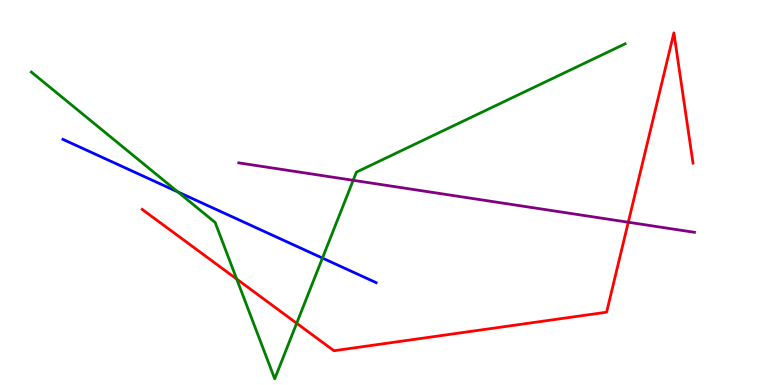[{'lines': ['blue', 'red'], 'intersections': []}, {'lines': ['green', 'red'], 'intersections': [{'x': 3.05, 'y': 2.75}, {'x': 3.83, 'y': 1.6}]}, {'lines': ['purple', 'red'], 'intersections': [{'x': 8.11, 'y': 4.23}]}, {'lines': ['blue', 'green'], 'intersections': [{'x': 2.29, 'y': 5.02}, {'x': 4.16, 'y': 3.3}]}, {'lines': ['blue', 'purple'], 'intersections': []}, {'lines': ['green', 'purple'], 'intersections': [{'x': 4.56, 'y': 5.32}]}]